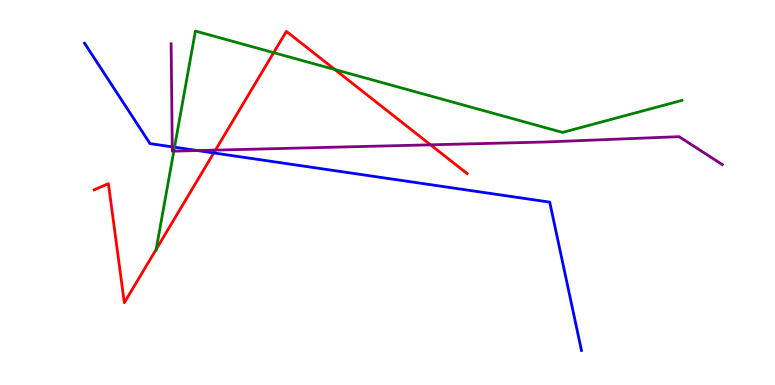[{'lines': ['blue', 'red'], 'intersections': [{'x': 2.76, 'y': 6.03}]}, {'lines': ['green', 'red'], 'intersections': [{'x': 2.01, 'y': 3.52}, {'x': 3.53, 'y': 8.63}, {'x': 4.32, 'y': 8.19}]}, {'lines': ['purple', 'red'], 'intersections': [{'x': 2.78, 'y': 6.1}, {'x': 5.56, 'y': 6.24}]}, {'lines': ['blue', 'green'], 'intersections': [{'x': 2.25, 'y': 6.18}]}, {'lines': ['blue', 'purple'], 'intersections': [{'x': 2.22, 'y': 6.19}, {'x': 2.55, 'y': 6.09}]}, {'lines': ['green', 'purple'], 'intersections': [{'x': 2.24, 'y': 6.07}]}]